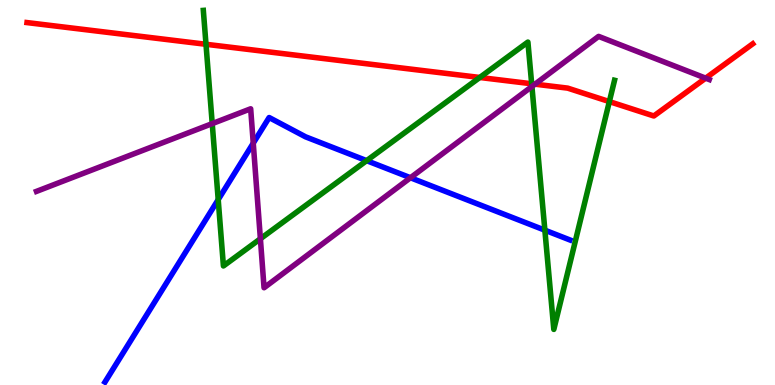[{'lines': ['blue', 'red'], 'intersections': []}, {'lines': ['green', 'red'], 'intersections': [{'x': 2.66, 'y': 8.85}, {'x': 6.19, 'y': 7.99}, {'x': 6.86, 'y': 7.82}, {'x': 7.86, 'y': 7.36}]}, {'lines': ['purple', 'red'], 'intersections': [{'x': 6.9, 'y': 7.81}, {'x': 9.11, 'y': 7.97}]}, {'lines': ['blue', 'green'], 'intersections': [{'x': 2.82, 'y': 4.81}, {'x': 4.73, 'y': 5.83}, {'x': 7.03, 'y': 4.02}]}, {'lines': ['blue', 'purple'], 'intersections': [{'x': 3.27, 'y': 6.28}, {'x': 5.3, 'y': 5.38}]}, {'lines': ['green', 'purple'], 'intersections': [{'x': 2.74, 'y': 6.79}, {'x': 3.36, 'y': 3.8}, {'x': 6.86, 'y': 7.75}]}]